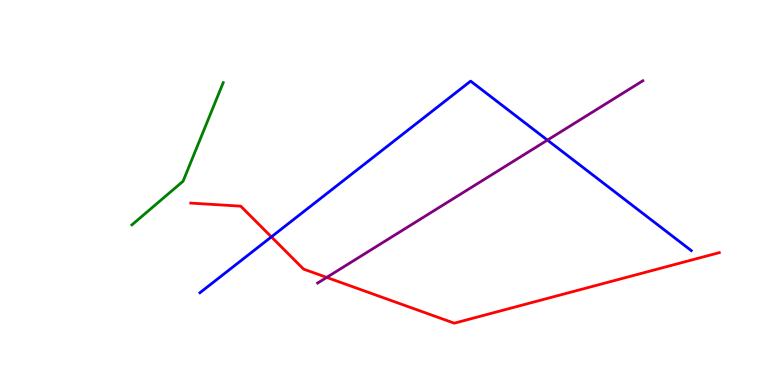[{'lines': ['blue', 'red'], 'intersections': [{'x': 3.5, 'y': 3.85}]}, {'lines': ['green', 'red'], 'intersections': []}, {'lines': ['purple', 'red'], 'intersections': [{'x': 4.22, 'y': 2.79}]}, {'lines': ['blue', 'green'], 'intersections': []}, {'lines': ['blue', 'purple'], 'intersections': [{'x': 7.06, 'y': 6.36}]}, {'lines': ['green', 'purple'], 'intersections': []}]